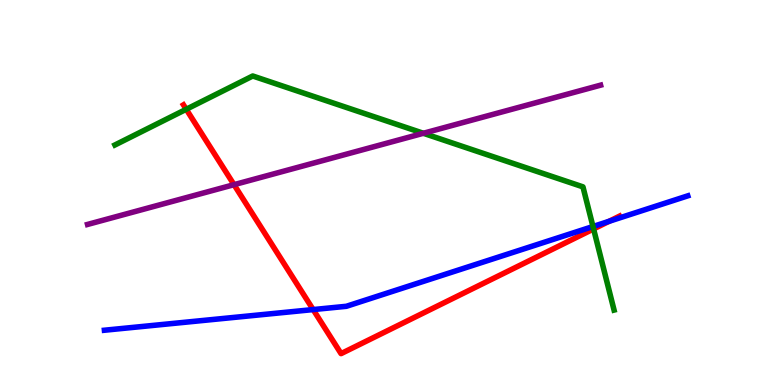[{'lines': ['blue', 'red'], 'intersections': [{'x': 4.04, 'y': 1.96}, {'x': 7.86, 'y': 4.25}]}, {'lines': ['green', 'red'], 'intersections': [{'x': 2.4, 'y': 7.16}, {'x': 7.66, 'y': 4.05}]}, {'lines': ['purple', 'red'], 'intersections': [{'x': 3.02, 'y': 5.2}]}, {'lines': ['blue', 'green'], 'intersections': [{'x': 7.65, 'y': 4.12}]}, {'lines': ['blue', 'purple'], 'intersections': []}, {'lines': ['green', 'purple'], 'intersections': [{'x': 5.46, 'y': 6.54}]}]